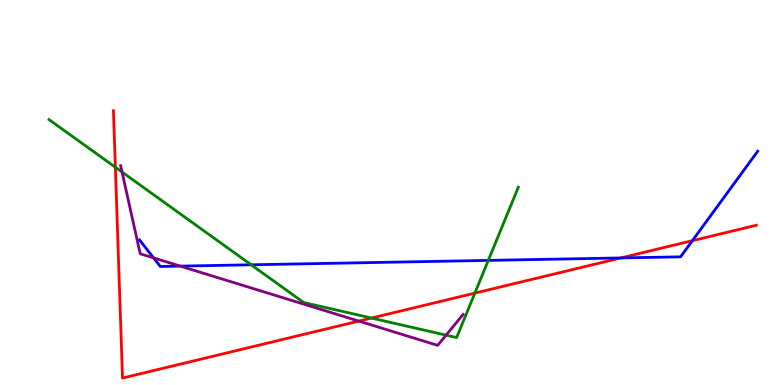[{'lines': ['blue', 'red'], 'intersections': [{'x': 8.01, 'y': 3.3}, {'x': 8.93, 'y': 3.75}]}, {'lines': ['green', 'red'], 'intersections': [{'x': 1.49, 'y': 5.66}, {'x': 4.79, 'y': 1.74}, {'x': 6.13, 'y': 2.39}]}, {'lines': ['purple', 'red'], 'intersections': [{'x': 4.63, 'y': 1.66}]}, {'lines': ['blue', 'green'], 'intersections': [{'x': 3.24, 'y': 3.12}, {'x': 6.3, 'y': 3.24}]}, {'lines': ['blue', 'purple'], 'intersections': [{'x': 1.98, 'y': 3.3}, {'x': 2.33, 'y': 3.09}]}, {'lines': ['green', 'purple'], 'intersections': [{'x': 1.57, 'y': 5.53}, {'x': 5.76, 'y': 1.29}]}]